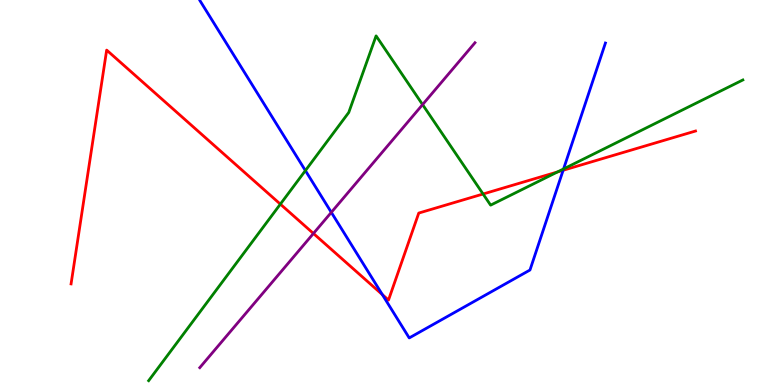[{'lines': ['blue', 'red'], 'intersections': [{'x': 4.93, 'y': 2.35}, {'x': 7.27, 'y': 5.58}]}, {'lines': ['green', 'red'], 'intersections': [{'x': 3.62, 'y': 4.7}, {'x': 6.23, 'y': 4.96}, {'x': 7.19, 'y': 5.53}]}, {'lines': ['purple', 'red'], 'intersections': [{'x': 4.04, 'y': 3.94}]}, {'lines': ['blue', 'green'], 'intersections': [{'x': 3.94, 'y': 5.57}, {'x': 7.27, 'y': 5.61}]}, {'lines': ['blue', 'purple'], 'intersections': [{'x': 4.28, 'y': 4.48}]}, {'lines': ['green', 'purple'], 'intersections': [{'x': 5.45, 'y': 7.28}]}]